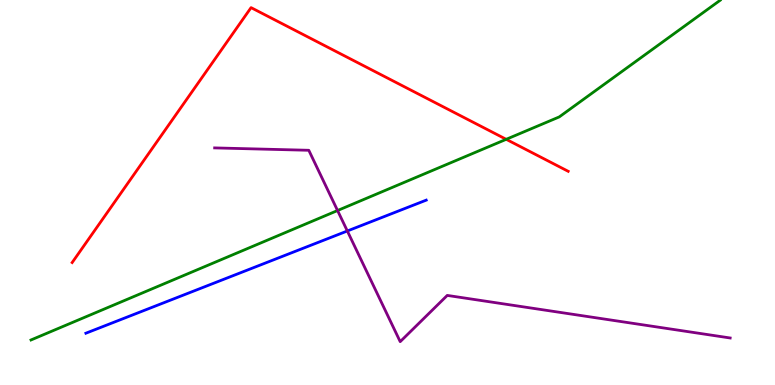[{'lines': ['blue', 'red'], 'intersections': []}, {'lines': ['green', 'red'], 'intersections': [{'x': 6.53, 'y': 6.38}]}, {'lines': ['purple', 'red'], 'intersections': []}, {'lines': ['blue', 'green'], 'intersections': []}, {'lines': ['blue', 'purple'], 'intersections': [{'x': 4.48, 'y': 4.0}]}, {'lines': ['green', 'purple'], 'intersections': [{'x': 4.36, 'y': 4.53}]}]